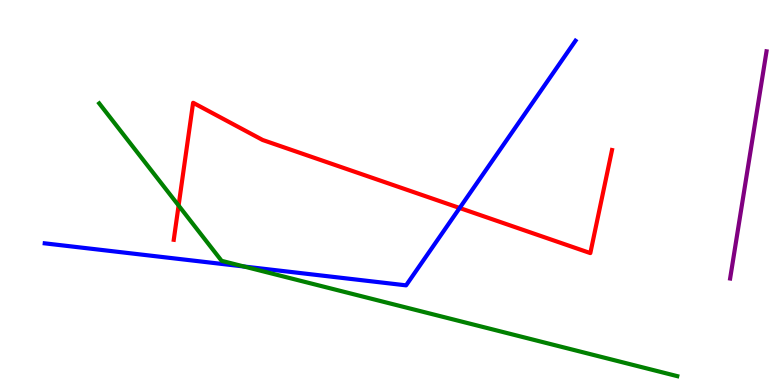[{'lines': ['blue', 'red'], 'intersections': [{'x': 5.93, 'y': 4.6}]}, {'lines': ['green', 'red'], 'intersections': [{'x': 2.3, 'y': 4.66}]}, {'lines': ['purple', 'red'], 'intersections': []}, {'lines': ['blue', 'green'], 'intersections': [{'x': 3.15, 'y': 3.08}]}, {'lines': ['blue', 'purple'], 'intersections': []}, {'lines': ['green', 'purple'], 'intersections': []}]